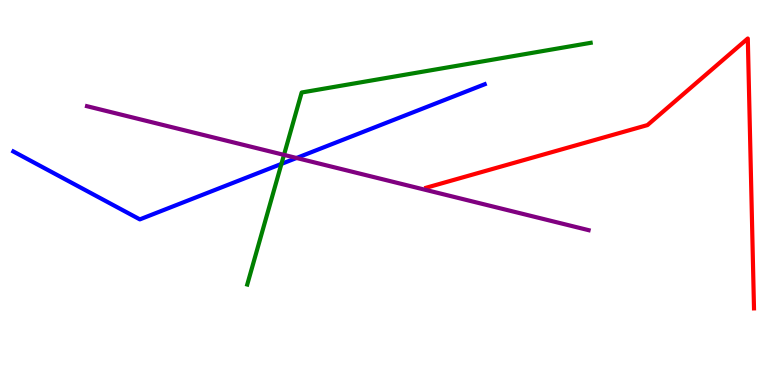[{'lines': ['blue', 'red'], 'intersections': []}, {'lines': ['green', 'red'], 'intersections': []}, {'lines': ['purple', 'red'], 'intersections': []}, {'lines': ['blue', 'green'], 'intersections': [{'x': 3.63, 'y': 5.74}]}, {'lines': ['blue', 'purple'], 'intersections': [{'x': 3.83, 'y': 5.9}]}, {'lines': ['green', 'purple'], 'intersections': [{'x': 3.66, 'y': 5.98}]}]